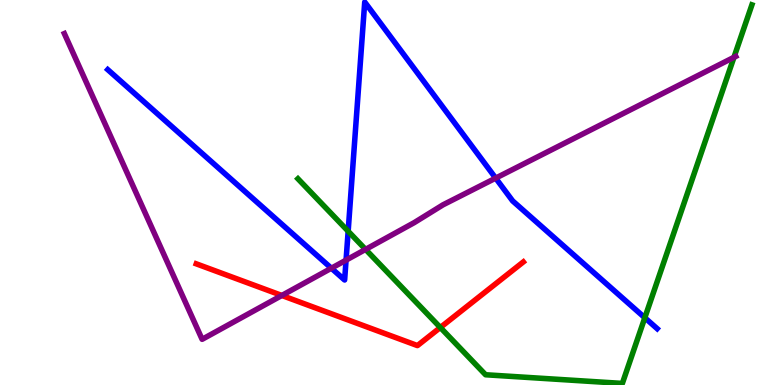[{'lines': ['blue', 'red'], 'intersections': []}, {'lines': ['green', 'red'], 'intersections': [{'x': 5.68, 'y': 1.49}]}, {'lines': ['purple', 'red'], 'intersections': [{'x': 3.64, 'y': 2.33}]}, {'lines': ['blue', 'green'], 'intersections': [{'x': 4.49, 'y': 3.99}, {'x': 8.32, 'y': 1.75}]}, {'lines': ['blue', 'purple'], 'intersections': [{'x': 4.28, 'y': 3.03}, {'x': 4.47, 'y': 3.24}, {'x': 6.4, 'y': 5.37}]}, {'lines': ['green', 'purple'], 'intersections': [{'x': 4.72, 'y': 3.52}, {'x': 9.47, 'y': 8.51}]}]